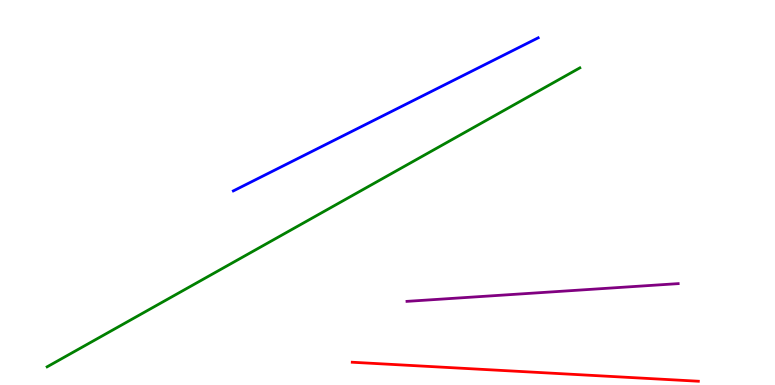[{'lines': ['blue', 'red'], 'intersections': []}, {'lines': ['green', 'red'], 'intersections': []}, {'lines': ['purple', 'red'], 'intersections': []}, {'lines': ['blue', 'green'], 'intersections': []}, {'lines': ['blue', 'purple'], 'intersections': []}, {'lines': ['green', 'purple'], 'intersections': []}]